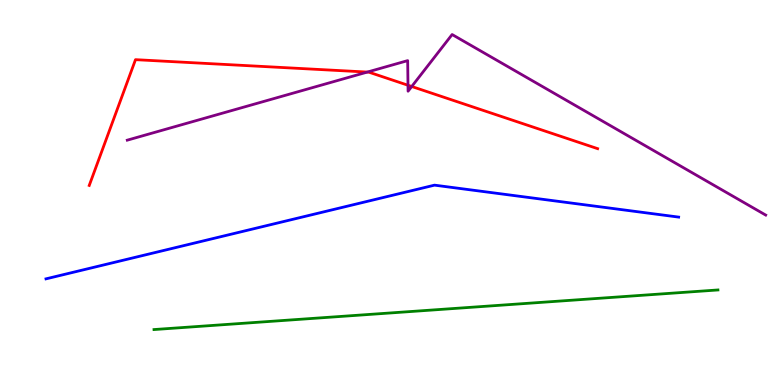[{'lines': ['blue', 'red'], 'intersections': []}, {'lines': ['green', 'red'], 'intersections': []}, {'lines': ['purple', 'red'], 'intersections': [{'x': 4.74, 'y': 8.13}, {'x': 5.26, 'y': 7.79}, {'x': 5.31, 'y': 7.75}]}, {'lines': ['blue', 'green'], 'intersections': []}, {'lines': ['blue', 'purple'], 'intersections': []}, {'lines': ['green', 'purple'], 'intersections': []}]